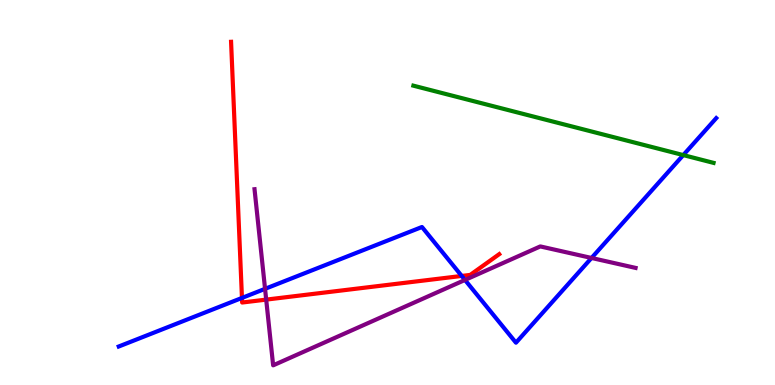[{'lines': ['blue', 'red'], 'intersections': [{'x': 3.12, 'y': 2.26}, {'x': 5.96, 'y': 2.83}]}, {'lines': ['green', 'red'], 'intersections': []}, {'lines': ['purple', 'red'], 'intersections': [{'x': 3.43, 'y': 2.22}]}, {'lines': ['blue', 'green'], 'intersections': [{'x': 8.82, 'y': 5.97}]}, {'lines': ['blue', 'purple'], 'intersections': [{'x': 3.42, 'y': 2.5}, {'x': 6.0, 'y': 2.73}, {'x': 7.63, 'y': 3.3}]}, {'lines': ['green', 'purple'], 'intersections': []}]